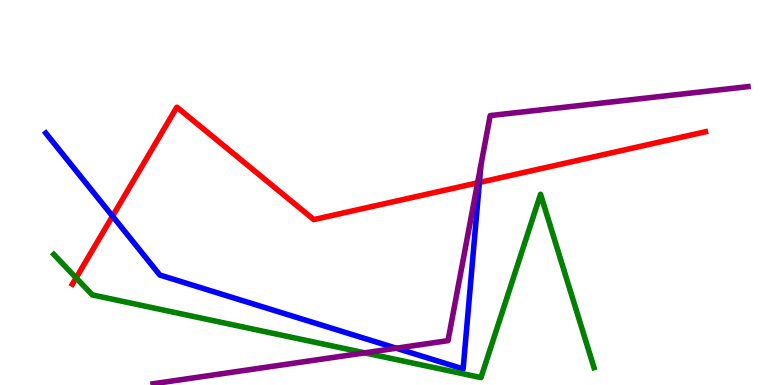[{'lines': ['blue', 'red'], 'intersections': [{'x': 1.45, 'y': 4.38}, {'x': 6.19, 'y': 5.26}]}, {'lines': ['green', 'red'], 'intersections': [{'x': 0.982, 'y': 2.78}]}, {'lines': ['purple', 'red'], 'intersections': [{'x': 6.16, 'y': 5.25}]}, {'lines': ['blue', 'green'], 'intersections': []}, {'lines': ['blue', 'purple'], 'intersections': [{'x': 5.11, 'y': 0.955}]}, {'lines': ['green', 'purple'], 'intersections': [{'x': 4.71, 'y': 0.835}]}]